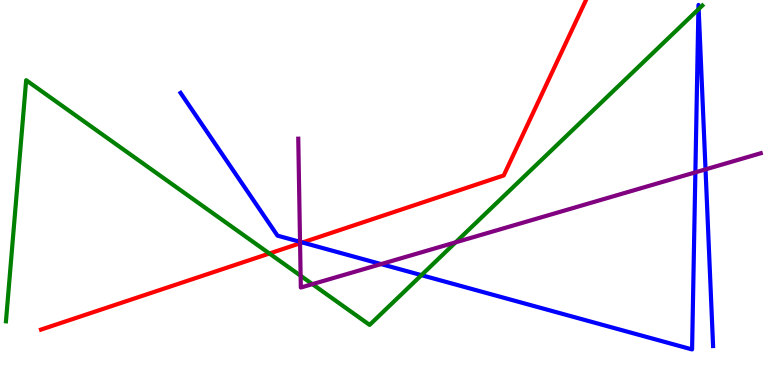[{'lines': ['blue', 'red'], 'intersections': [{'x': 3.9, 'y': 3.7}]}, {'lines': ['green', 'red'], 'intersections': [{'x': 3.48, 'y': 3.42}]}, {'lines': ['purple', 'red'], 'intersections': [{'x': 3.87, 'y': 3.68}]}, {'lines': ['blue', 'green'], 'intersections': [{'x': 5.44, 'y': 2.85}, {'x': 9.01, 'y': 9.76}, {'x': 9.02, 'y': 9.76}]}, {'lines': ['blue', 'purple'], 'intersections': [{'x': 3.87, 'y': 3.72}, {'x': 4.92, 'y': 3.14}, {'x': 8.97, 'y': 5.52}, {'x': 9.1, 'y': 5.6}]}, {'lines': ['green', 'purple'], 'intersections': [{'x': 3.88, 'y': 2.84}, {'x': 4.03, 'y': 2.62}, {'x': 5.88, 'y': 3.71}]}]